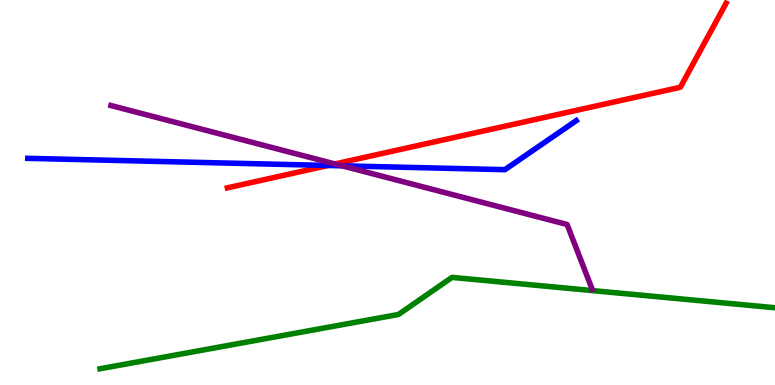[{'lines': ['blue', 'red'], 'intersections': [{'x': 4.23, 'y': 5.7}]}, {'lines': ['green', 'red'], 'intersections': []}, {'lines': ['purple', 'red'], 'intersections': [{'x': 4.32, 'y': 5.74}]}, {'lines': ['blue', 'green'], 'intersections': []}, {'lines': ['blue', 'purple'], 'intersections': [{'x': 4.41, 'y': 5.69}]}, {'lines': ['green', 'purple'], 'intersections': []}]